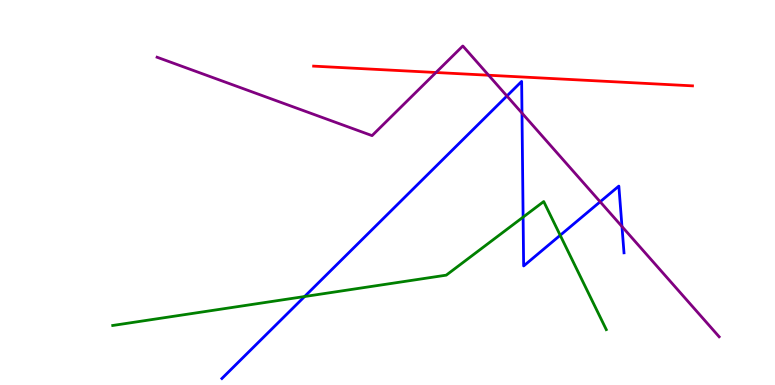[{'lines': ['blue', 'red'], 'intersections': []}, {'lines': ['green', 'red'], 'intersections': []}, {'lines': ['purple', 'red'], 'intersections': [{'x': 5.63, 'y': 8.12}, {'x': 6.3, 'y': 8.05}]}, {'lines': ['blue', 'green'], 'intersections': [{'x': 3.93, 'y': 2.3}, {'x': 6.75, 'y': 4.36}, {'x': 7.23, 'y': 3.89}]}, {'lines': ['blue', 'purple'], 'intersections': [{'x': 6.54, 'y': 7.51}, {'x': 6.74, 'y': 7.06}, {'x': 7.74, 'y': 4.76}, {'x': 8.03, 'y': 4.12}]}, {'lines': ['green', 'purple'], 'intersections': []}]